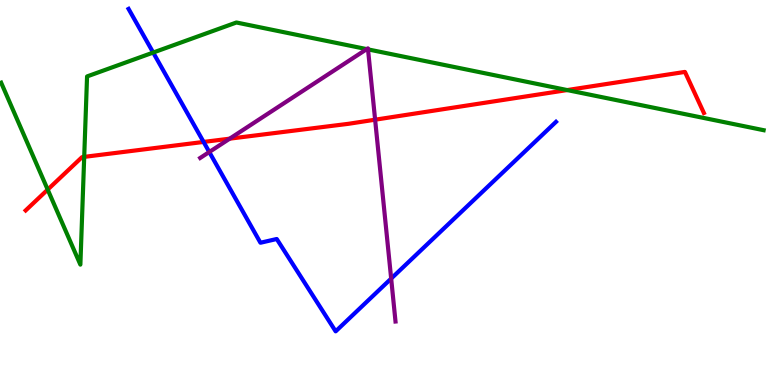[{'lines': ['blue', 'red'], 'intersections': [{'x': 2.63, 'y': 6.31}]}, {'lines': ['green', 'red'], 'intersections': [{'x': 0.615, 'y': 5.08}, {'x': 1.09, 'y': 5.93}, {'x': 7.32, 'y': 7.66}]}, {'lines': ['purple', 'red'], 'intersections': [{'x': 2.96, 'y': 6.4}, {'x': 4.84, 'y': 6.89}]}, {'lines': ['blue', 'green'], 'intersections': [{'x': 1.98, 'y': 8.63}]}, {'lines': ['blue', 'purple'], 'intersections': [{'x': 2.7, 'y': 6.05}, {'x': 5.05, 'y': 2.76}]}, {'lines': ['green', 'purple'], 'intersections': [{'x': 4.73, 'y': 8.72}, {'x': 4.75, 'y': 8.72}]}]